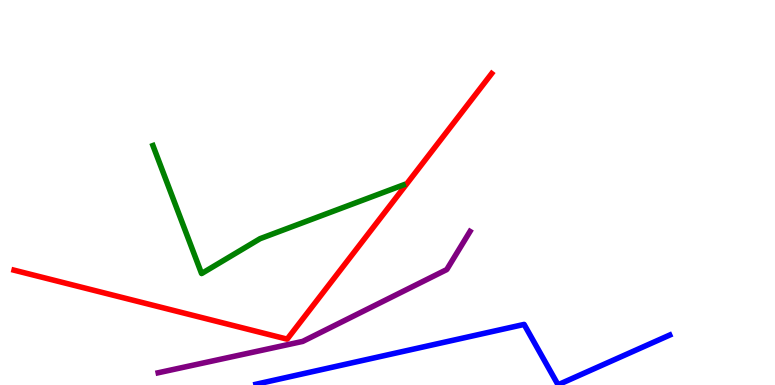[{'lines': ['blue', 'red'], 'intersections': []}, {'lines': ['green', 'red'], 'intersections': []}, {'lines': ['purple', 'red'], 'intersections': []}, {'lines': ['blue', 'green'], 'intersections': []}, {'lines': ['blue', 'purple'], 'intersections': []}, {'lines': ['green', 'purple'], 'intersections': []}]